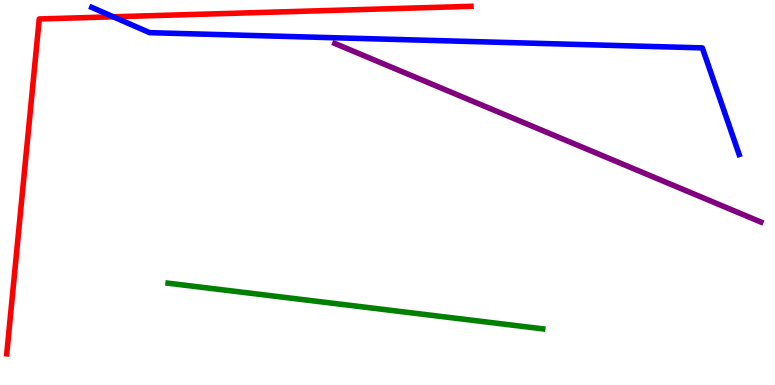[{'lines': ['blue', 'red'], 'intersections': [{'x': 1.46, 'y': 9.56}]}, {'lines': ['green', 'red'], 'intersections': []}, {'lines': ['purple', 'red'], 'intersections': []}, {'lines': ['blue', 'green'], 'intersections': []}, {'lines': ['blue', 'purple'], 'intersections': []}, {'lines': ['green', 'purple'], 'intersections': []}]